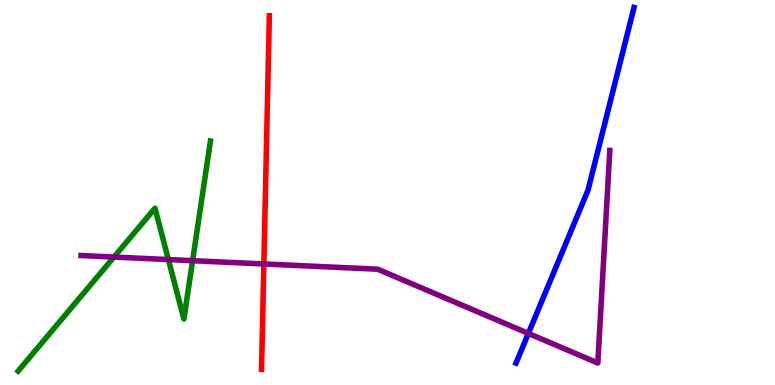[{'lines': ['blue', 'red'], 'intersections': []}, {'lines': ['green', 'red'], 'intersections': []}, {'lines': ['purple', 'red'], 'intersections': [{'x': 3.4, 'y': 3.14}]}, {'lines': ['blue', 'green'], 'intersections': []}, {'lines': ['blue', 'purple'], 'intersections': [{'x': 6.82, 'y': 1.34}]}, {'lines': ['green', 'purple'], 'intersections': [{'x': 1.47, 'y': 3.32}, {'x': 2.17, 'y': 3.26}, {'x': 2.49, 'y': 3.23}]}]